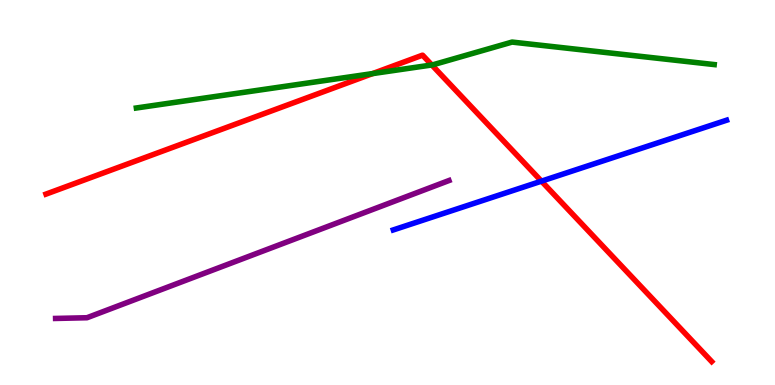[{'lines': ['blue', 'red'], 'intersections': [{'x': 6.99, 'y': 5.29}]}, {'lines': ['green', 'red'], 'intersections': [{'x': 4.81, 'y': 8.09}, {'x': 5.57, 'y': 8.31}]}, {'lines': ['purple', 'red'], 'intersections': []}, {'lines': ['blue', 'green'], 'intersections': []}, {'lines': ['blue', 'purple'], 'intersections': []}, {'lines': ['green', 'purple'], 'intersections': []}]